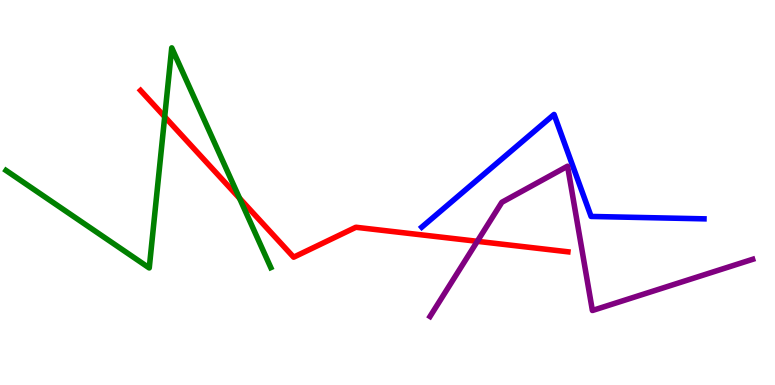[{'lines': ['blue', 'red'], 'intersections': []}, {'lines': ['green', 'red'], 'intersections': [{'x': 2.13, 'y': 6.97}, {'x': 3.09, 'y': 4.85}]}, {'lines': ['purple', 'red'], 'intersections': [{'x': 6.16, 'y': 3.73}]}, {'lines': ['blue', 'green'], 'intersections': []}, {'lines': ['blue', 'purple'], 'intersections': []}, {'lines': ['green', 'purple'], 'intersections': []}]